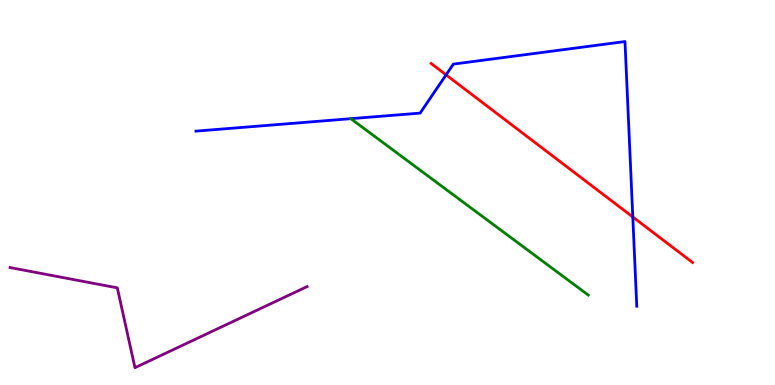[{'lines': ['blue', 'red'], 'intersections': [{'x': 5.76, 'y': 8.06}, {'x': 8.17, 'y': 4.36}]}, {'lines': ['green', 'red'], 'intersections': []}, {'lines': ['purple', 'red'], 'intersections': []}, {'lines': ['blue', 'green'], 'intersections': [{'x': 4.53, 'y': 6.92}]}, {'lines': ['blue', 'purple'], 'intersections': []}, {'lines': ['green', 'purple'], 'intersections': []}]